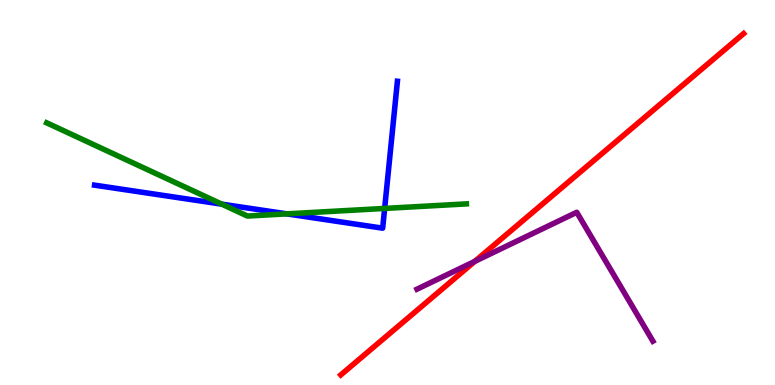[{'lines': ['blue', 'red'], 'intersections': []}, {'lines': ['green', 'red'], 'intersections': []}, {'lines': ['purple', 'red'], 'intersections': [{'x': 6.13, 'y': 3.21}]}, {'lines': ['blue', 'green'], 'intersections': [{'x': 2.86, 'y': 4.7}, {'x': 3.7, 'y': 4.45}, {'x': 4.96, 'y': 4.59}]}, {'lines': ['blue', 'purple'], 'intersections': []}, {'lines': ['green', 'purple'], 'intersections': []}]